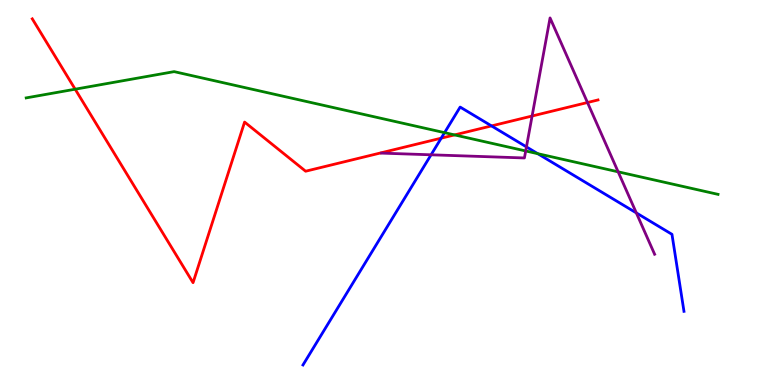[{'lines': ['blue', 'red'], 'intersections': [{'x': 5.69, 'y': 6.41}, {'x': 6.34, 'y': 6.73}]}, {'lines': ['green', 'red'], 'intersections': [{'x': 0.97, 'y': 7.68}, {'x': 5.87, 'y': 6.5}]}, {'lines': ['purple', 'red'], 'intersections': [{'x': 6.87, 'y': 6.99}, {'x': 7.58, 'y': 7.34}]}, {'lines': ['blue', 'green'], 'intersections': [{'x': 5.74, 'y': 6.55}, {'x': 6.94, 'y': 6.01}]}, {'lines': ['blue', 'purple'], 'intersections': [{'x': 5.56, 'y': 5.98}, {'x': 6.79, 'y': 6.18}, {'x': 8.21, 'y': 4.47}]}, {'lines': ['green', 'purple'], 'intersections': [{'x': 6.78, 'y': 6.08}, {'x': 7.98, 'y': 5.54}]}]